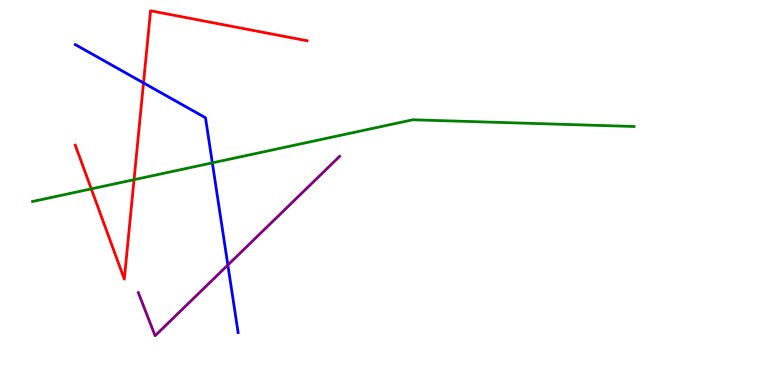[{'lines': ['blue', 'red'], 'intersections': [{'x': 1.85, 'y': 7.85}]}, {'lines': ['green', 'red'], 'intersections': [{'x': 1.18, 'y': 5.09}, {'x': 1.73, 'y': 5.33}]}, {'lines': ['purple', 'red'], 'intersections': []}, {'lines': ['blue', 'green'], 'intersections': [{'x': 2.74, 'y': 5.77}]}, {'lines': ['blue', 'purple'], 'intersections': [{'x': 2.94, 'y': 3.12}]}, {'lines': ['green', 'purple'], 'intersections': []}]